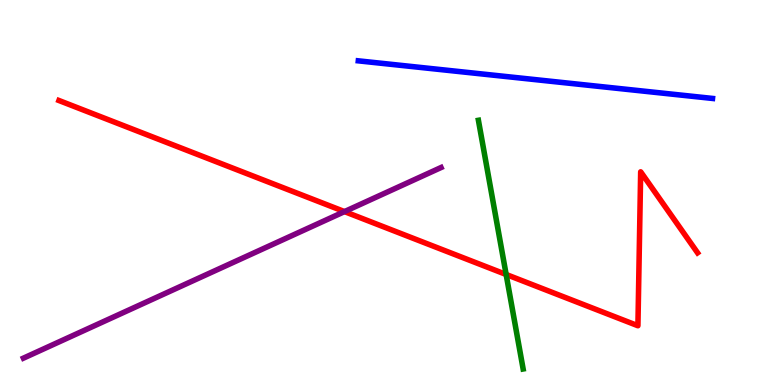[{'lines': ['blue', 'red'], 'intersections': []}, {'lines': ['green', 'red'], 'intersections': [{'x': 6.53, 'y': 2.87}]}, {'lines': ['purple', 'red'], 'intersections': [{'x': 4.45, 'y': 4.5}]}, {'lines': ['blue', 'green'], 'intersections': []}, {'lines': ['blue', 'purple'], 'intersections': []}, {'lines': ['green', 'purple'], 'intersections': []}]